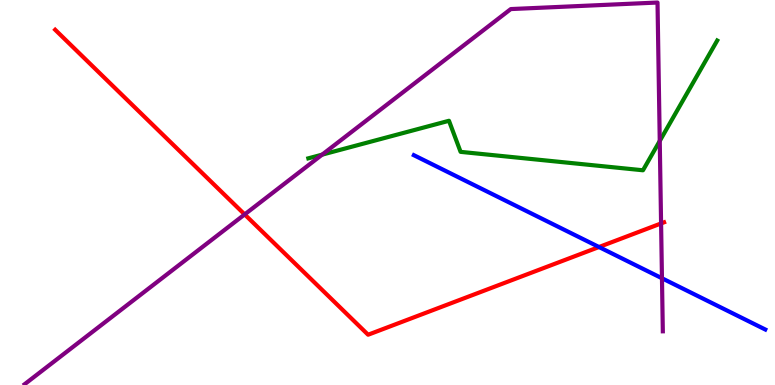[{'lines': ['blue', 'red'], 'intersections': [{'x': 7.73, 'y': 3.58}]}, {'lines': ['green', 'red'], 'intersections': []}, {'lines': ['purple', 'red'], 'intersections': [{'x': 3.16, 'y': 4.43}, {'x': 8.53, 'y': 4.2}]}, {'lines': ['blue', 'green'], 'intersections': []}, {'lines': ['blue', 'purple'], 'intersections': [{'x': 8.54, 'y': 2.77}]}, {'lines': ['green', 'purple'], 'intersections': [{'x': 4.16, 'y': 5.98}, {'x': 8.51, 'y': 6.34}]}]